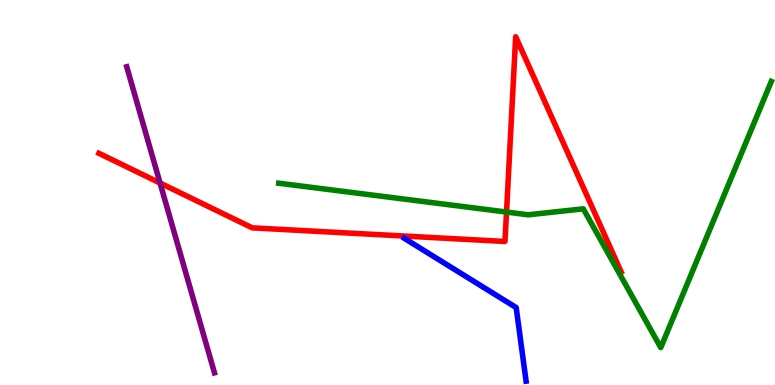[{'lines': ['blue', 'red'], 'intersections': []}, {'lines': ['green', 'red'], 'intersections': [{'x': 6.54, 'y': 4.49}]}, {'lines': ['purple', 'red'], 'intersections': [{'x': 2.07, 'y': 5.25}]}, {'lines': ['blue', 'green'], 'intersections': []}, {'lines': ['blue', 'purple'], 'intersections': []}, {'lines': ['green', 'purple'], 'intersections': []}]